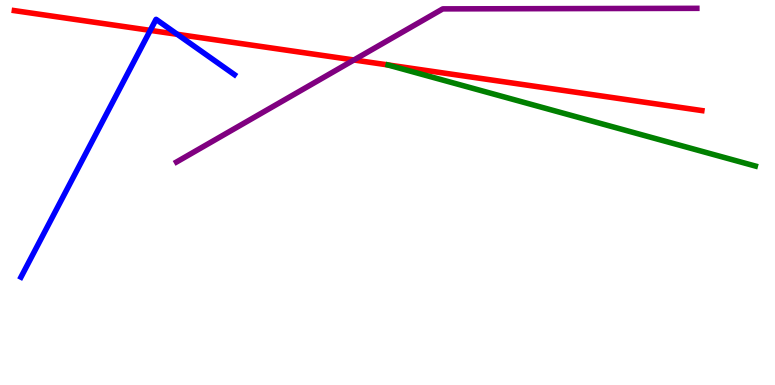[{'lines': ['blue', 'red'], 'intersections': [{'x': 1.94, 'y': 9.21}, {'x': 2.29, 'y': 9.11}]}, {'lines': ['green', 'red'], 'intersections': []}, {'lines': ['purple', 'red'], 'intersections': [{'x': 4.57, 'y': 8.44}]}, {'lines': ['blue', 'green'], 'intersections': []}, {'lines': ['blue', 'purple'], 'intersections': []}, {'lines': ['green', 'purple'], 'intersections': []}]